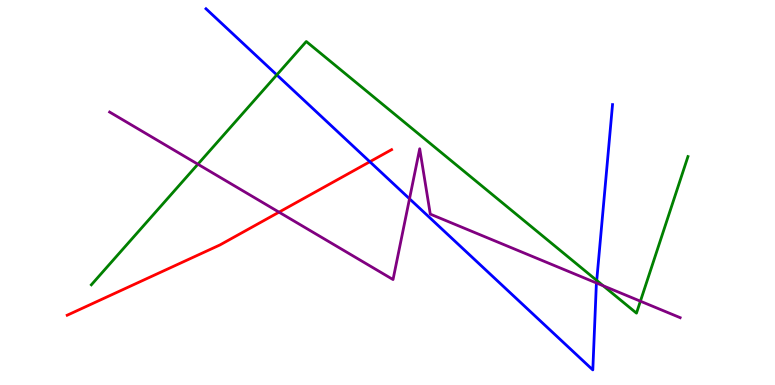[{'lines': ['blue', 'red'], 'intersections': [{'x': 4.77, 'y': 5.8}]}, {'lines': ['green', 'red'], 'intersections': []}, {'lines': ['purple', 'red'], 'intersections': [{'x': 3.6, 'y': 4.49}]}, {'lines': ['blue', 'green'], 'intersections': [{'x': 3.57, 'y': 8.05}, {'x': 7.7, 'y': 2.72}]}, {'lines': ['blue', 'purple'], 'intersections': [{'x': 5.28, 'y': 4.84}, {'x': 7.7, 'y': 2.65}]}, {'lines': ['green', 'purple'], 'intersections': [{'x': 2.55, 'y': 5.73}, {'x': 7.78, 'y': 2.58}, {'x': 8.26, 'y': 2.18}]}]